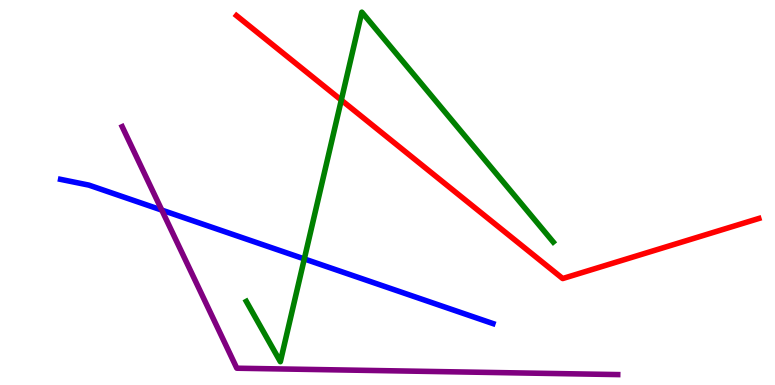[{'lines': ['blue', 'red'], 'intersections': []}, {'lines': ['green', 'red'], 'intersections': [{'x': 4.4, 'y': 7.4}]}, {'lines': ['purple', 'red'], 'intersections': []}, {'lines': ['blue', 'green'], 'intersections': [{'x': 3.93, 'y': 3.27}]}, {'lines': ['blue', 'purple'], 'intersections': [{'x': 2.09, 'y': 4.54}]}, {'lines': ['green', 'purple'], 'intersections': []}]